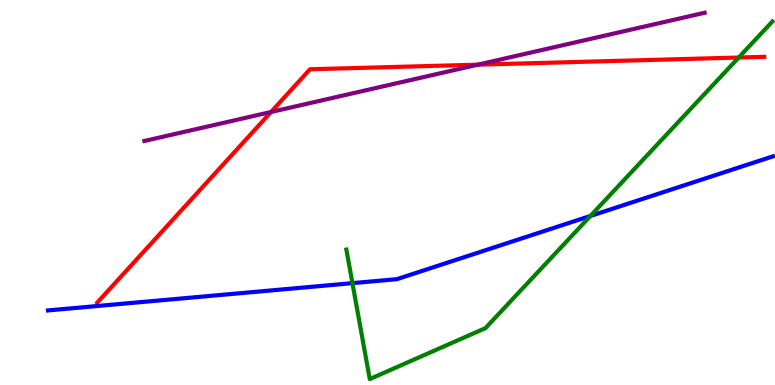[{'lines': ['blue', 'red'], 'intersections': []}, {'lines': ['green', 'red'], 'intersections': [{'x': 9.53, 'y': 8.51}]}, {'lines': ['purple', 'red'], 'intersections': [{'x': 3.5, 'y': 7.09}, {'x': 6.17, 'y': 8.32}]}, {'lines': ['blue', 'green'], 'intersections': [{'x': 4.55, 'y': 2.65}, {'x': 7.62, 'y': 4.39}]}, {'lines': ['blue', 'purple'], 'intersections': []}, {'lines': ['green', 'purple'], 'intersections': []}]